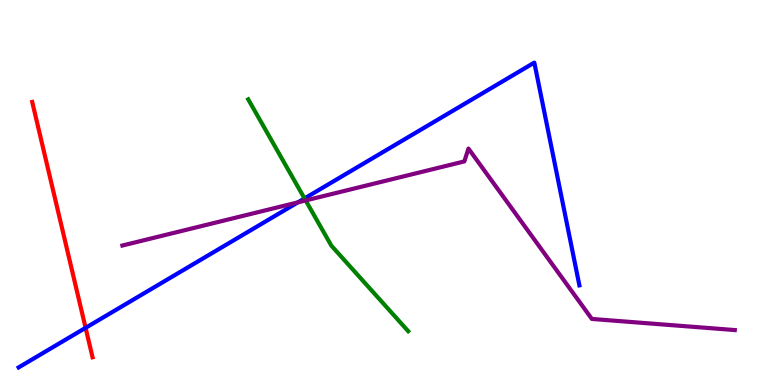[{'lines': ['blue', 'red'], 'intersections': [{'x': 1.1, 'y': 1.48}]}, {'lines': ['green', 'red'], 'intersections': []}, {'lines': ['purple', 'red'], 'intersections': []}, {'lines': ['blue', 'green'], 'intersections': [{'x': 3.93, 'y': 4.85}]}, {'lines': ['blue', 'purple'], 'intersections': [{'x': 3.84, 'y': 4.74}]}, {'lines': ['green', 'purple'], 'intersections': [{'x': 3.94, 'y': 4.79}]}]